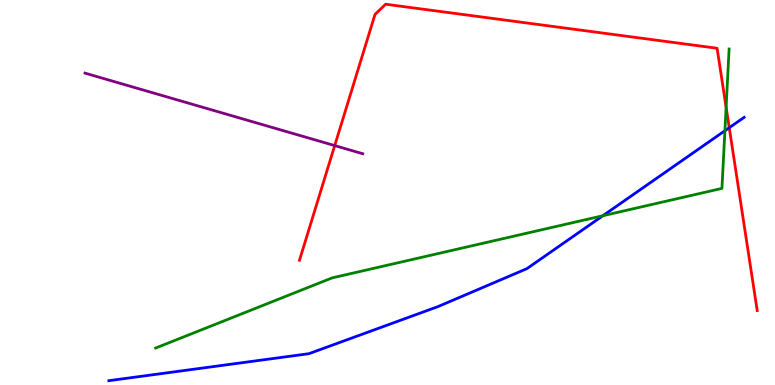[{'lines': ['blue', 'red'], 'intersections': [{'x': 9.41, 'y': 6.68}]}, {'lines': ['green', 'red'], 'intersections': [{'x': 9.37, 'y': 7.21}]}, {'lines': ['purple', 'red'], 'intersections': [{'x': 4.32, 'y': 6.22}]}, {'lines': ['blue', 'green'], 'intersections': [{'x': 7.78, 'y': 4.4}, {'x': 9.35, 'y': 6.6}]}, {'lines': ['blue', 'purple'], 'intersections': []}, {'lines': ['green', 'purple'], 'intersections': []}]